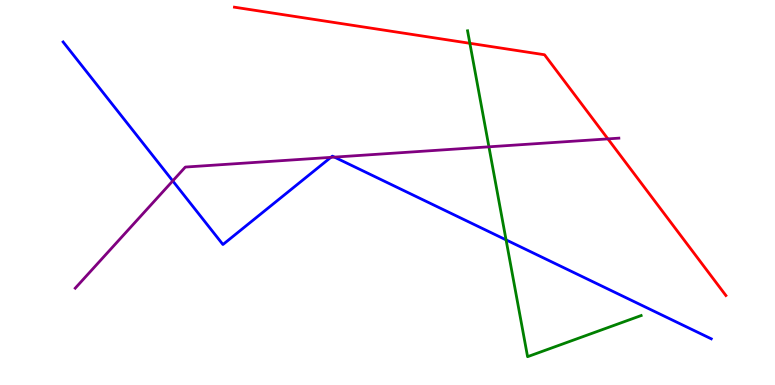[{'lines': ['blue', 'red'], 'intersections': []}, {'lines': ['green', 'red'], 'intersections': [{'x': 6.06, 'y': 8.88}]}, {'lines': ['purple', 'red'], 'intersections': [{'x': 7.84, 'y': 6.39}]}, {'lines': ['blue', 'green'], 'intersections': [{'x': 6.53, 'y': 3.77}]}, {'lines': ['blue', 'purple'], 'intersections': [{'x': 2.23, 'y': 5.3}, {'x': 4.27, 'y': 5.91}, {'x': 4.32, 'y': 5.92}]}, {'lines': ['green', 'purple'], 'intersections': [{'x': 6.31, 'y': 6.19}]}]